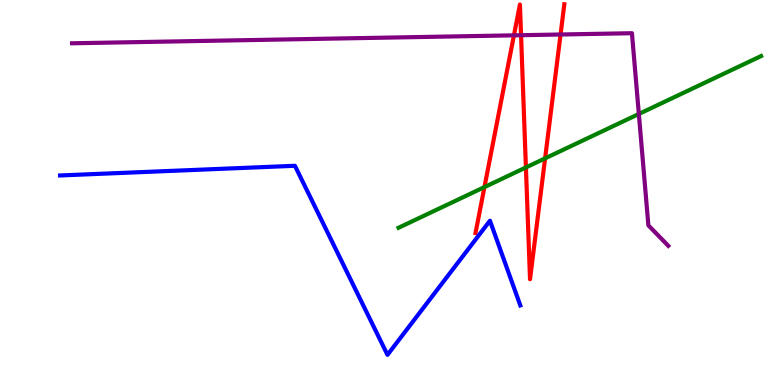[{'lines': ['blue', 'red'], 'intersections': []}, {'lines': ['green', 'red'], 'intersections': [{'x': 6.25, 'y': 5.14}, {'x': 6.79, 'y': 5.65}, {'x': 7.03, 'y': 5.89}]}, {'lines': ['purple', 'red'], 'intersections': [{'x': 6.63, 'y': 9.08}, {'x': 6.72, 'y': 9.09}, {'x': 7.23, 'y': 9.1}]}, {'lines': ['blue', 'green'], 'intersections': []}, {'lines': ['blue', 'purple'], 'intersections': []}, {'lines': ['green', 'purple'], 'intersections': [{'x': 8.24, 'y': 7.04}]}]